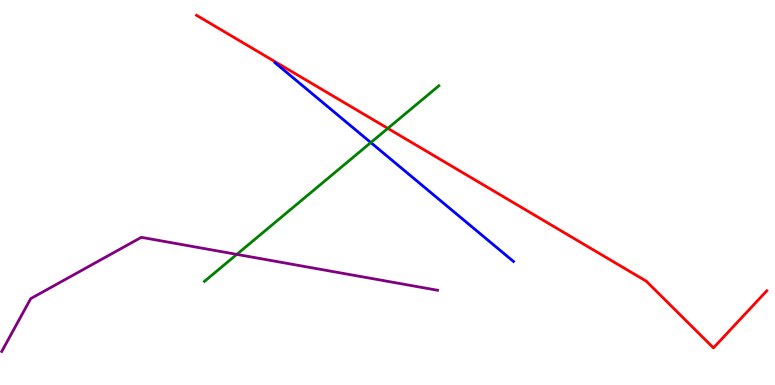[{'lines': ['blue', 'red'], 'intersections': []}, {'lines': ['green', 'red'], 'intersections': [{'x': 5.0, 'y': 6.67}]}, {'lines': ['purple', 'red'], 'intersections': []}, {'lines': ['blue', 'green'], 'intersections': [{'x': 4.78, 'y': 6.3}]}, {'lines': ['blue', 'purple'], 'intersections': []}, {'lines': ['green', 'purple'], 'intersections': [{'x': 3.06, 'y': 3.39}]}]